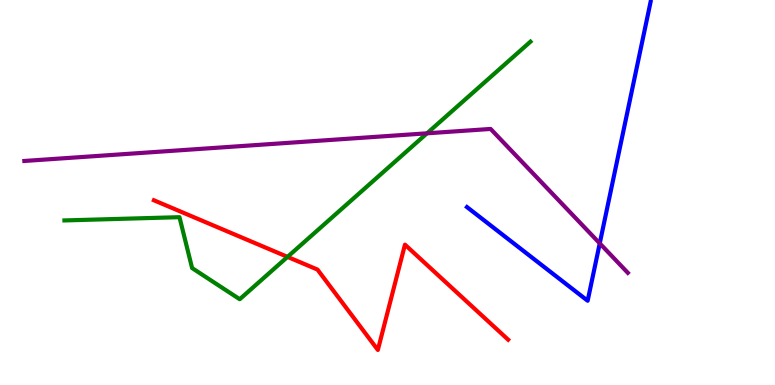[{'lines': ['blue', 'red'], 'intersections': []}, {'lines': ['green', 'red'], 'intersections': [{'x': 3.71, 'y': 3.33}]}, {'lines': ['purple', 'red'], 'intersections': []}, {'lines': ['blue', 'green'], 'intersections': []}, {'lines': ['blue', 'purple'], 'intersections': [{'x': 7.74, 'y': 3.68}]}, {'lines': ['green', 'purple'], 'intersections': [{'x': 5.51, 'y': 6.54}]}]